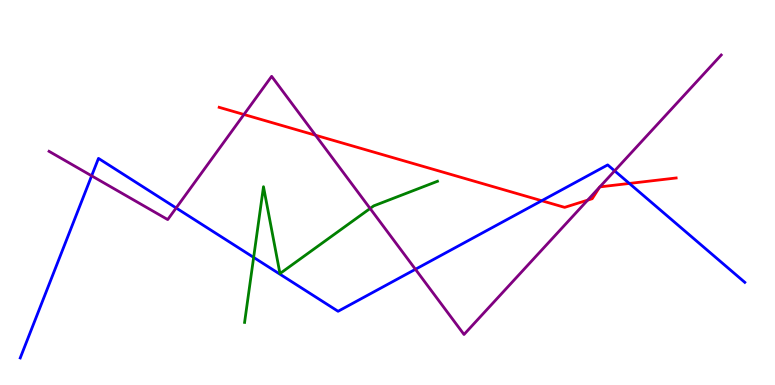[{'lines': ['blue', 'red'], 'intersections': [{'x': 6.99, 'y': 4.79}, {'x': 8.12, 'y': 5.24}]}, {'lines': ['green', 'red'], 'intersections': []}, {'lines': ['purple', 'red'], 'intersections': [{'x': 3.15, 'y': 7.03}, {'x': 4.07, 'y': 6.49}, {'x': 7.58, 'y': 4.8}, {'x': 7.74, 'y': 5.14}, {'x': 7.74, 'y': 5.15}]}, {'lines': ['blue', 'green'], 'intersections': [{'x': 3.27, 'y': 3.31}]}, {'lines': ['blue', 'purple'], 'intersections': [{'x': 1.18, 'y': 5.43}, {'x': 2.27, 'y': 4.6}, {'x': 5.36, 'y': 3.01}, {'x': 7.93, 'y': 5.56}]}, {'lines': ['green', 'purple'], 'intersections': [{'x': 4.78, 'y': 4.58}]}]